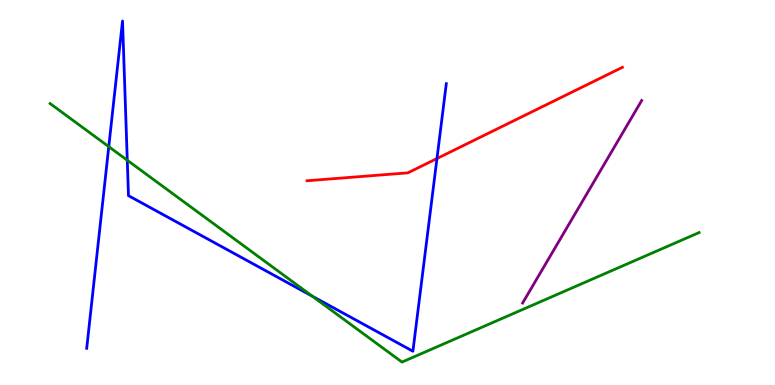[{'lines': ['blue', 'red'], 'intersections': [{'x': 5.64, 'y': 5.88}]}, {'lines': ['green', 'red'], 'intersections': []}, {'lines': ['purple', 'red'], 'intersections': []}, {'lines': ['blue', 'green'], 'intersections': [{'x': 1.4, 'y': 6.19}, {'x': 1.64, 'y': 5.84}, {'x': 4.03, 'y': 2.3}]}, {'lines': ['blue', 'purple'], 'intersections': []}, {'lines': ['green', 'purple'], 'intersections': []}]